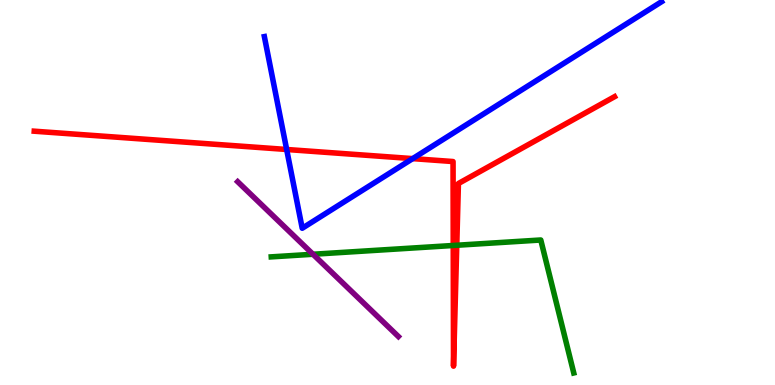[{'lines': ['blue', 'red'], 'intersections': [{'x': 3.7, 'y': 6.12}, {'x': 5.32, 'y': 5.88}]}, {'lines': ['green', 'red'], 'intersections': [{'x': 5.85, 'y': 3.62}, {'x': 5.89, 'y': 3.63}]}, {'lines': ['purple', 'red'], 'intersections': []}, {'lines': ['blue', 'green'], 'intersections': []}, {'lines': ['blue', 'purple'], 'intersections': []}, {'lines': ['green', 'purple'], 'intersections': [{'x': 4.04, 'y': 3.4}]}]